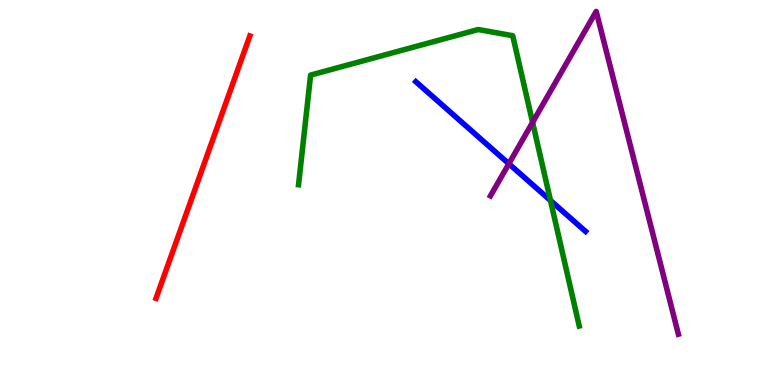[{'lines': ['blue', 'red'], 'intersections': []}, {'lines': ['green', 'red'], 'intersections': []}, {'lines': ['purple', 'red'], 'intersections': []}, {'lines': ['blue', 'green'], 'intersections': [{'x': 7.1, 'y': 4.79}]}, {'lines': ['blue', 'purple'], 'intersections': [{'x': 6.57, 'y': 5.75}]}, {'lines': ['green', 'purple'], 'intersections': [{'x': 6.87, 'y': 6.82}]}]